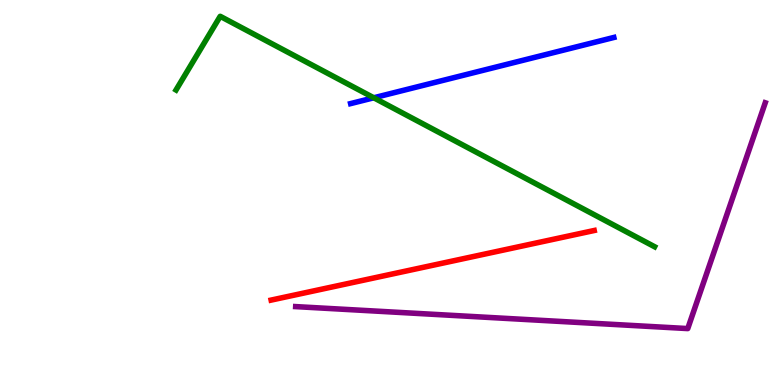[{'lines': ['blue', 'red'], 'intersections': []}, {'lines': ['green', 'red'], 'intersections': []}, {'lines': ['purple', 'red'], 'intersections': []}, {'lines': ['blue', 'green'], 'intersections': [{'x': 4.82, 'y': 7.46}]}, {'lines': ['blue', 'purple'], 'intersections': []}, {'lines': ['green', 'purple'], 'intersections': []}]